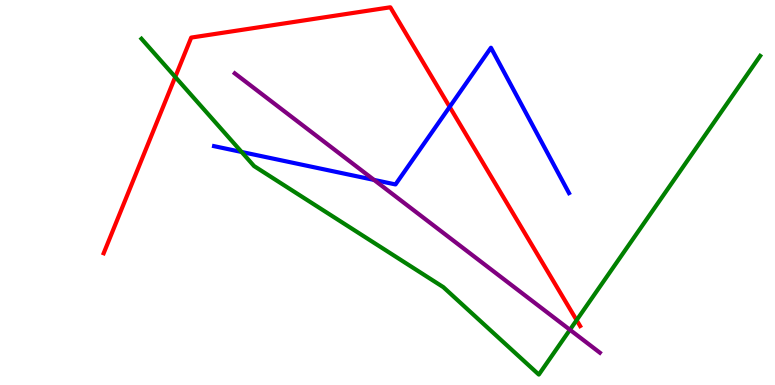[{'lines': ['blue', 'red'], 'intersections': [{'x': 5.8, 'y': 7.22}]}, {'lines': ['green', 'red'], 'intersections': [{'x': 2.26, 'y': 8.0}, {'x': 7.44, 'y': 1.68}]}, {'lines': ['purple', 'red'], 'intersections': []}, {'lines': ['blue', 'green'], 'intersections': [{'x': 3.12, 'y': 6.05}]}, {'lines': ['blue', 'purple'], 'intersections': [{'x': 4.83, 'y': 5.33}]}, {'lines': ['green', 'purple'], 'intersections': [{'x': 7.35, 'y': 1.43}]}]